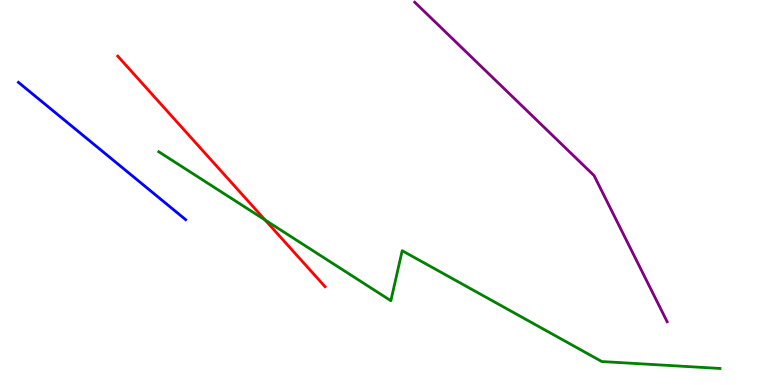[{'lines': ['blue', 'red'], 'intersections': []}, {'lines': ['green', 'red'], 'intersections': [{'x': 3.42, 'y': 4.29}]}, {'lines': ['purple', 'red'], 'intersections': []}, {'lines': ['blue', 'green'], 'intersections': []}, {'lines': ['blue', 'purple'], 'intersections': []}, {'lines': ['green', 'purple'], 'intersections': []}]